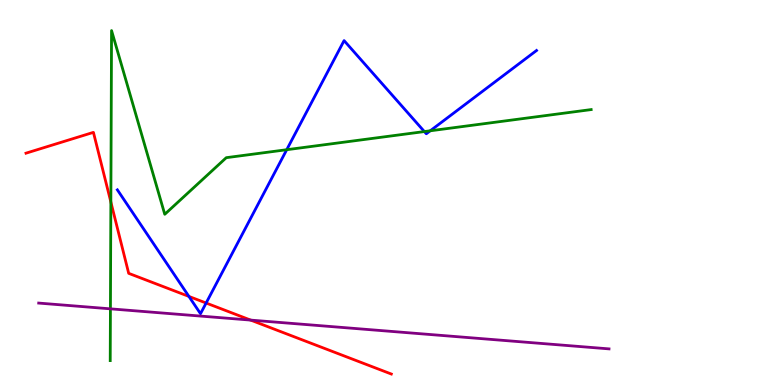[{'lines': ['blue', 'red'], 'intersections': [{'x': 2.44, 'y': 2.3}, {'x': 2.66, 'y': 2.13}]}, {'lines': ['green', 'red'], 'intersections': [{'x': 1.43, 'y': 4.75}]}, {'lines': ['purple', 'red'], 'intersections': [{'x': 3.23, 'y': 1.69}]}, {'lines': ['blue', 'green'], 'intersections': [{'x': 3.7, 'y': 6.11}, {'x': 5.48, 'y': 6.58}, {'x': 5.55, 'y': 6.6}]}, {'lines': ['blue', 'purple'], 'intersections': []}, {'lines': ['green', 'purple'], 'intersections': [{'x': 1.42, 'y': 1.98}]}]